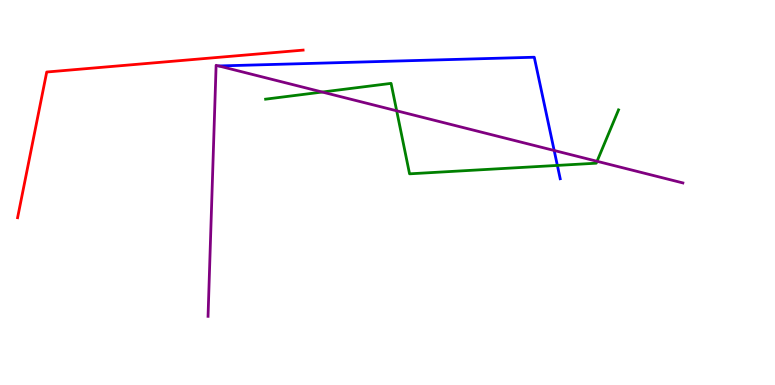[{'lines': ['blue', 'red'], 'intersections': []}, {'lines': ['green', 'red'], 'intersections': []}, {'lines': ['purple', 'red'], 'intersections': []}, {'lines': ['blue', 'green'], 'intersections': [{'x': 7.19, 'y': 5.7}]}, {'lines': ['blue', 'purple'], 'intersections': [{'x': 7.15, 'y': 6.09}]}, {'lines': ['green', 'purple'], 'intersections': [{'x': 4.16, 'y': 7.61}, {'x': 5.12, 'y': 7.12}, {'x': 7.7, 'y': 5.81}]}]